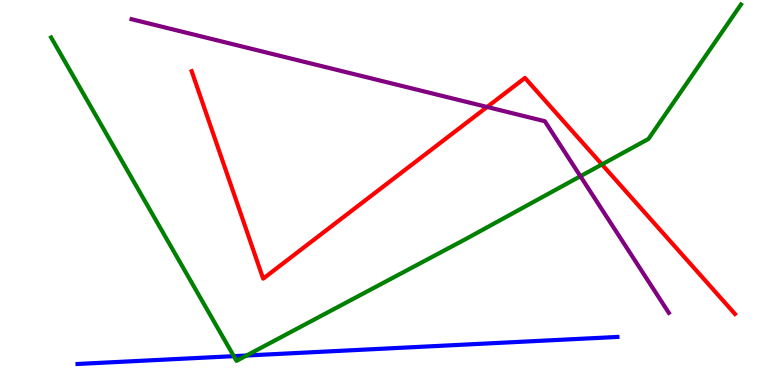[{'lines': ['blue', 'red'], 'intersections': []}, {'lines': ['green', 'red'], 'intersections': [{'x': 7.77, 'y': 5.73}]}, {'lines': ['purple', 'red'], 'intersections': [{'x': 6.29, 'y': 7.22}]}, {'lines': ['blue', 'green'], 'intersections': [{'x': 3.02, 'y': 0.749}, {'x': 3.18, 'y': 0.766}]}, {'lines': ['blue', 'purple'], 'intersections': []}, {'lines': ['green', 'purple'], 'intersections': [{'x': 7.49, 'y': 5.42}]}]